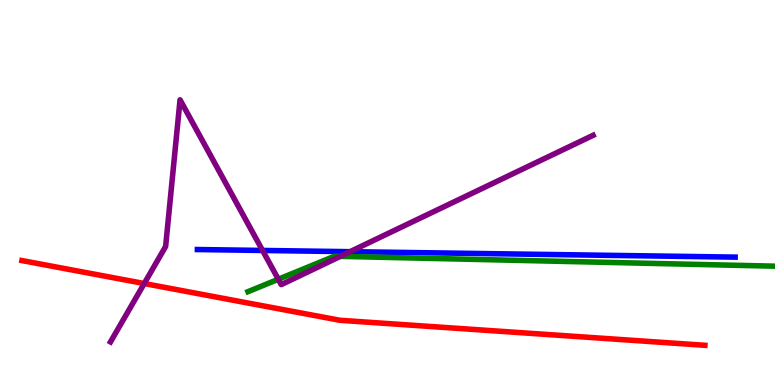[{'lines': ['blue', 'red'], 'intersections': []}, {'lines': ['green', 'red'], 'intersections': []}, {'lines': ['purple', 'red'], 'intersections': [{'x': 1.86, 'y': 2.64}]}, {'lines': ['blue', 'green'], 'intersections': []}, {'lines': ['blue', 'purple'], 'intersections': [{'x': 3.39, 'y': 3.49}, {'x': 4.52, 'y': 3.46}]}, {'lines': ['green', 'purple'], 'intersections': [{'x': 3.59, 'y': 2.75}, {'x': 4.39, 'y': 3.34}]}]